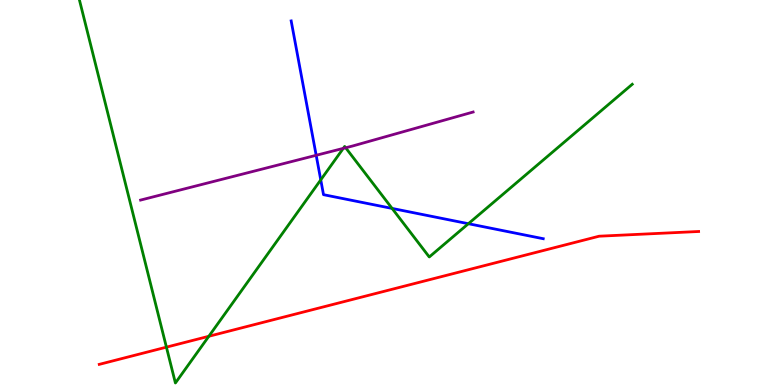[{'lines': ['blue', 'red'], 'intersections': []}, {'lines': ['green', 'red'], 'intersections': [{'x': 2.15, 'y': 0.983}, {'x': 2.69, 'y': 1.27}]}, {'lines': ['purple', 'red'], 'intersections': []}, {'lines': ['blue', 'green'], 'intersections': [{'x': 4.14, 'y': 5.33}, {'x': 5.06, 'y': 4.59}, {'x': 6.04, 'y': 4.19}]}, {'lines': ['blue', 'purple'], 'intersections': [{'x': 4.08, 'y': 5.97}]}, {'lines': ['green', 'purple'], 'intersections': [{'x': 4.43, 'y': 6.15}, {'x': 4.46, 'y': 6.16}]}]